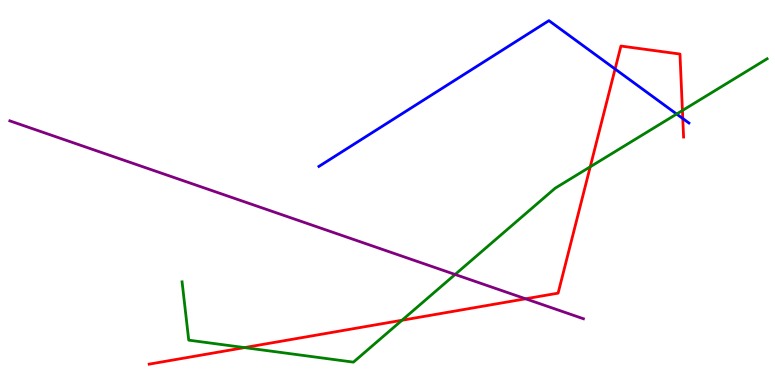[{'lines': ['blue', 'red'], 'intersections': [{'x': 7.94, 'y': 8.21}, {'x': 8.81, 'y': 6.92}]}, {'lines': ['green', 'red'], 'intersections': [{'x': 3.15, 'y': 0.971}, {'x': 5.19, 'y': 1.68}, {'x': 7.62, 'y': 5.67}, {'x': 8.81, 'y': 7.13}]}, {'lines': ['purple', 'red'], 'intersections': [{'x': 6.78, 'y': 2.24}]}, {'lines': ['blue', 'green'], 'intersections': [{'x': 8.73, 'y': 7.04}]}, {'lines': ['blue', 'purple'], 'intersections': []}, {'lines': ['green', 'purple'], 'intersections': [{'x': 5.87, 'y': 2.87}]}]